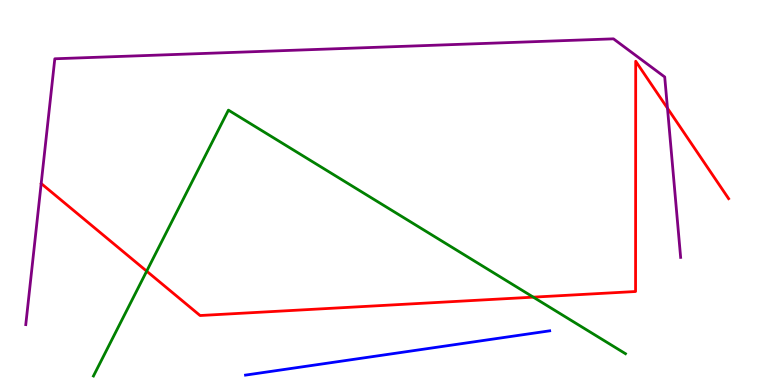[{'lines': ['blue', 'red'], 'intersections': []}, {'lines': ['green', 'red'], 'intersections': [{'x': 1.89, 'y': 2.96}, {'x': 6.88, 'y': 2.28}]}, {'lines': ['purple', 'red'], 'intersections': [{'x': 8.61, 'y': 7.19}]}, {'lines': ['blue', 'green'], 'intersections': []}, {'lines': ['blue', 'purple'], 'intersections': []}, {'lines': ['green', 'purple'], 'intersections': []}]